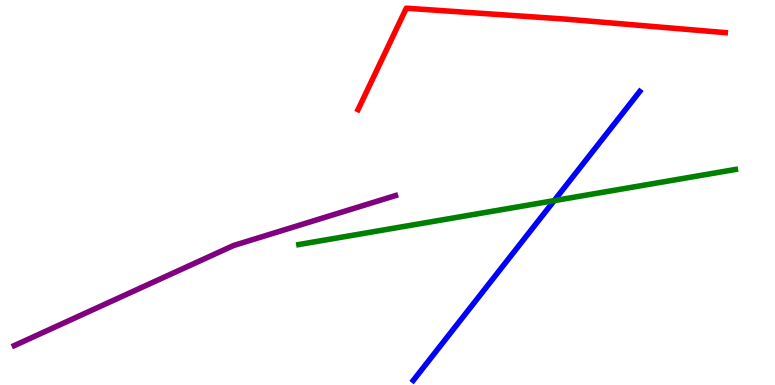[{'lines': ['blue', 'red'], 'intersections': []}, {'lines': ['green', 'red'], 'intersections': []}, {'lines': ['purple', 'red'], 'intersections': []}, {'lines': ['blue', 'green'], 'intersections': [{'x': 7.15, 'y': 4.79}]}, {'lines': ['blue', 'purple'], 'intersections': []}, {'lines': ['green', 'purple'], 'intersections': []}]